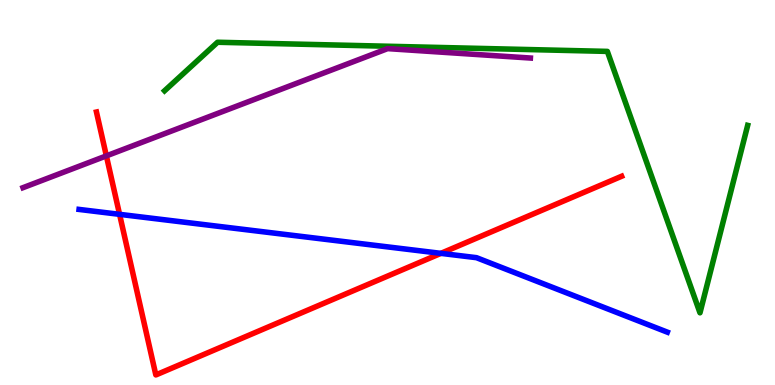[{'lines': ['blue', 'red'], 'intersections': [{'x': 1.54, 'y': 4.43}, {'x': 5.69, 'y': 3.42}]}, {'lines': ['green', 'red'], 'intersections': []}, {'lines': ['purple', 'red'], 'intersections': [{'x': 1.37, 'y': 5.95}]}, {'lines': ['blue', 'green'], 'intersections': []}, {'lines': ['blue', 'purple'], 'intersections': []}, {'lines': ['green', 'purple'], 'intersections': []}]